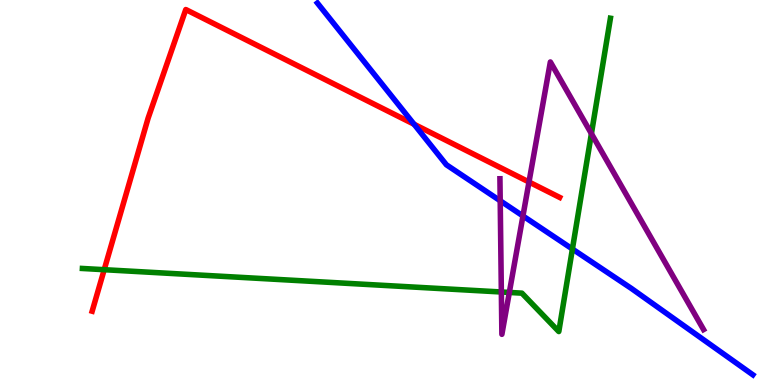[{'lines': ['blue', 'red'], 'intersections': [{'x': 5.34, 'y': 6.77}]}, {'lines': ['green', 'red'], 'intersections': [{'x': 1.34, 'y': 2.99}]}, {'lines': ['purple', 'red'], 'intersections': [{'x': 6.83, 'y': 5.27}]}, {'lines': ['blue', 'green'], 'intersections': [{'x': 7.39, 'y': 3.53}]}, {'lines': ['blue', 'purple'], 'intersections': [{'x': 6.45, 'y': 4.79}, {'x': 6.75, 'y': 4.39}]}, {'lines': ['green', 'purple'], 'intersections': [{'x': 6.47, 'y': 2.42}, {'x': 6.57, 'y': 2.4}, {'x': 7.63, 'y': 6.53}]}]